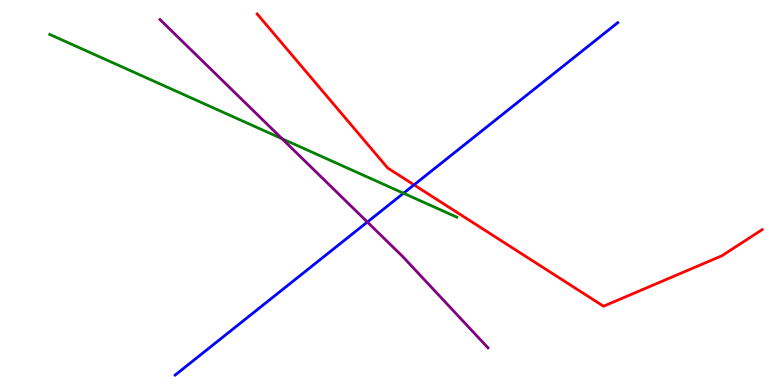[{'lines': ['blue', 'red'], 'intersections': [{'x': 5.34, 'y': 5.2}]}, {'lines': ['green', 'red'], 'intersections': []}, {'lines': ['purple', 'red'], 'intersections': []}, {'lines': ['blue', 'green'], 'intersections': [{'x': 5.21, 'y': 4.98}]}, {'lines': ['blue', 'purple'], 'intersections': [{'x': 4.74, 'y': 4.23}]}, {'lines': ['green', 'purple'], 'intersections': [{'x': 3.64, 'y': 6.4}]}]